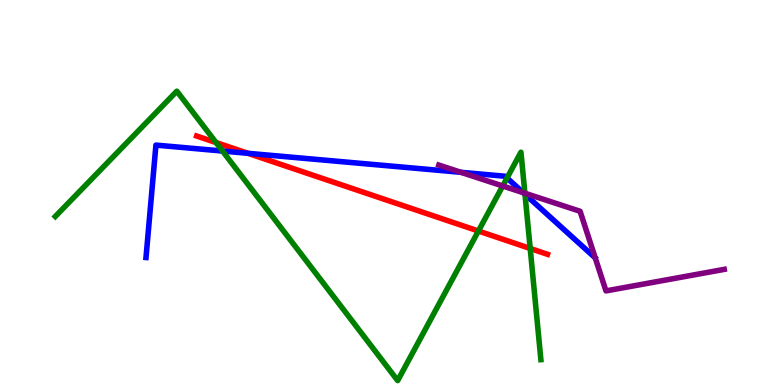[{'lines': ['blue', 'red'], 'intersections': [{'x': 3.2, 'y': 6.02}]}, {'lines': ['green', 'red'], 'intersections': [{'x': 2.79, 'y': 6.3}, {'x': 6.17, 'y': 4.0}, {'x': 6.84, 'y': 3.55}]}, {'lines': ['purple', 'red'], 'intersections': []}, {'lines': ['blue', 'green'], 'intersections': [{'x': 2.87, 'y': 6.08}, {'x': 6.54, 'y': 5.38}, {'x': 6.77, 'y': 4.95}]}, {'lines': ['blue', 'purple'], 'intersections': [{'x': 5.95, 'y': 5.52}, {'x': 6.75, 'y': 5.0}]}, {'lines': ['green', 'purple'], 'intersections': [{'x': 6.49, 'y': 5.17}, {'x': 6.77, 'y': 4.98}]}]